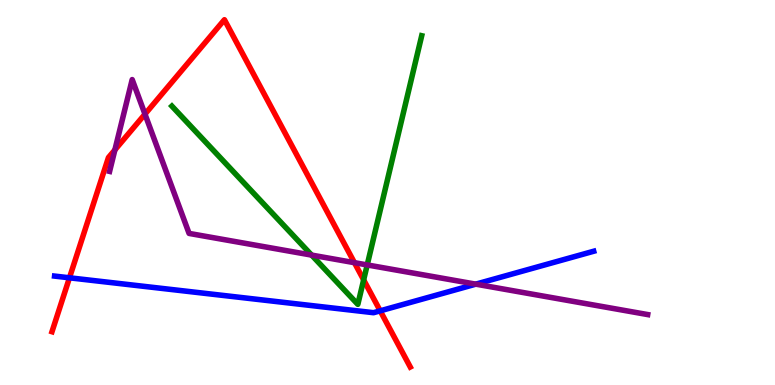[{'lines': ['blue', 'red'], 'intersections': [{'x': 0.896, 'y': 2.78}, {'x': 4.91, 'y': 1.93}]}, {'lines': ['green', 'red'], 'intersections': [{'x': 4.69, 'y': 2.73}]}, {'lines': ['purple', 'red'], 'intersections': [{'x': 1.48, 'y': 6.11}, {'x': 1.87, 'y': 7.04}, {'x': 4.57, 'y': 3.18}]}, {'lines': ['blue', 'green'], 'intersections': []}, {'lines': ['blue', 'purple'], 'intersections': [{'x': 6.14, 'y': 2.62}]}, {'lines': ['green', 'purple'], 'intersections': [{'x': 4.02, 'y': 3.37}, {'x': 4.74, 'y': 3.12}]}]